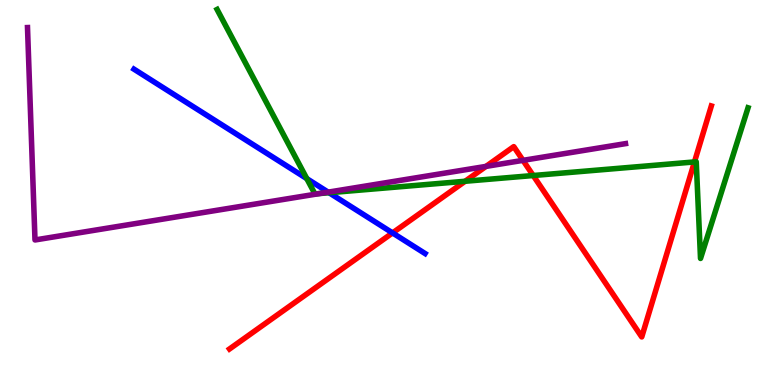[{'lines': ['blue', 'red'], 'intersections': [{'x': 5.07, 'y': 3.95}]}, {'lines': ['green', 'red'], 'intersections': [{'x': 6.0, 'y': 5.29}, {'x': 6.88, 'y': 5.44}, {'x': 8.96, 'y': 5.79}]}, {'lines': ['purple', 'red'], 'intersections': [{'x': 6.27, 'y': 5.68}, {'x': 6.75, 'y': 5.83}]}, {'lines': ['blue', 'green'], 'intersections': [{'x': 3.96, 'y': 5.36}, {'x': 4.25, 'y': 4.99}]}, {'lines': ['blue', 'purple'], 'intersections': [{'x': 4.23, 'y': 5.01}]}, {'lines': ['green', 'purple'], 'intersections': [{'x': 4.13, 'y': 4.97}]}]